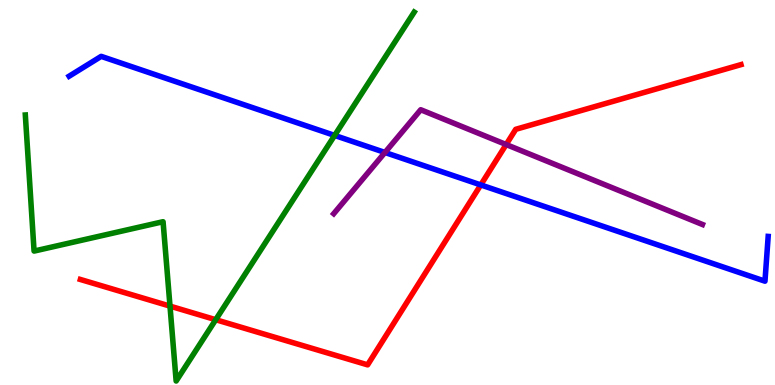[{'lines': ['blue', 'red'], 'intersections': [{'x': 6.2, 'y': 5.2}]}, {'lines': ['green', 'red'], 'intersections': [{'x': 2.19, 'y': 2.05}, {'x': 2.78, 'y': 1.7}]}, {'lines': ['purple', 'red'], 'intersections': [{'x': 6.53, 'y': 6.25}]}, {'lines': ['blue', 'green'], 'intersections': [{'x': 4.32, 'y': 6.48}]}, {'lines': ['blue', 'purple'], 'intersections': [{'x': 4.97, 'y': 6.04}]}, {'lines': ['green', 'purple'], 'intersections': []}]